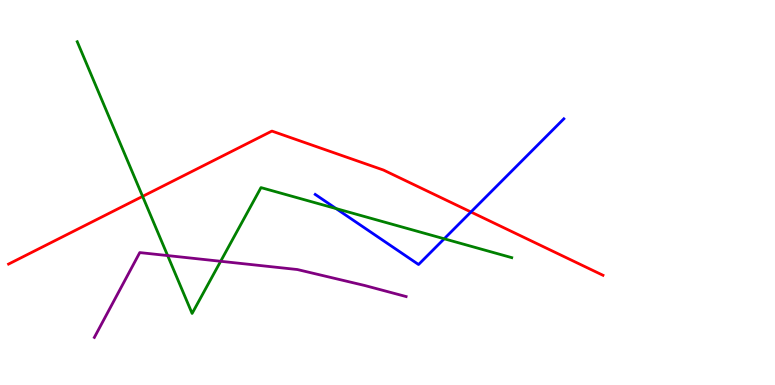[{'lines': ['blue', 'red'], 'intersections': [{'x': 6.08, 'y': 4.49}]}, {'lines': ['green', 'red'], 'intersections': [{'x': 1.84, 'y': 4.9}]}, {'lines': ['purple', 'red'], 'intersections': []}, {'lines': ['blue', 'green'], 'intersections': [{'x': 4.34, 'y': 4.58}, {'x': 5.73, 'y': 3.8}]}, {'lines': ['blue', 'purple'], 'intersections': []}, {'lines': ['green', 'purple'], 'intersections': [{'x': 2.16, 'y': 3.36}, {'x': 2.85, 'y': 3.21}]}]